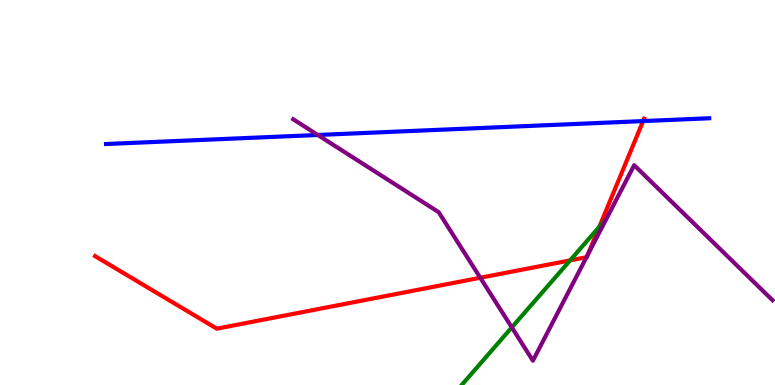[{'lines': ['blue', 'red'], 'intersections': [{'x': 8.3, 'y': 6.85}]}, {'lines': ['green', 'red'], 'intersections': [{'x': 7.36, 'y': 3.24}, {'x': 7.73, 'y': 4.11}]}, {'lines': ['purple', 'red'], 'intersections': [{'x': 6.2, 'y': 2.79}, {'x': 7.57, 'y': 3.32}, {'x': 7.58, 'y': 3.38}]}, {'lines': ['blue', 'green'], 'intersections': []}, {'lines': ['blue', 'purple'], 'intersections': [{'x': 4.1, 'y': 6.49}]}, {'lines': ['green', 'purple'], 'intersections': [{'x': 6.6, 'y': 1.5}]}]